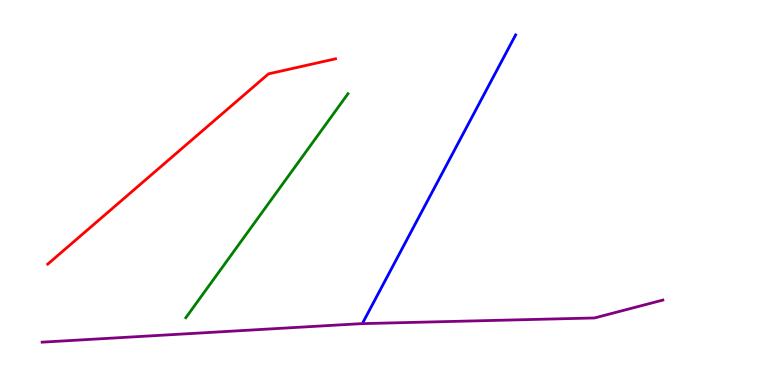[{'lines': ['blue', 'red'], 'intersections': []}, {'lines': ['green', 'red'], 'intersections': []}, {'lines': ['purple', 'red'], 'intersections': []}, {'lines': ['blue', 'green'], 'intersections': []}, {'lines': ['blue', 'purple'], 'intersections': []}, {'lines': ['green', 'purple'], 'intersections': []}]